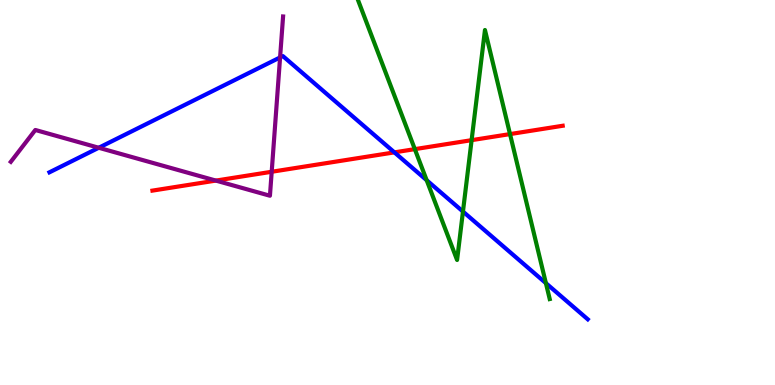[{'lines': ['blue', 'red'], 'intersections': [{'x': 5.09, 'y': 6.04}]}, {'lines': ['green', 'red'], 'intersections': [{'x': 5.35, 'y': 6.13}, {'x': 6.09, 'y': 6.36}, {'x': 6.58, 'y': 6.52}]}, {'lines': ['purple', 'red'], 'intersections': [{'x': 2.79, 'y': 5.31}, {'x': 3.51, 'y': 5.54}]}, {'lines': ['blue', 'green'], 'intersections': [{'x': 5.51, 'y': 5.32}, {'x': 5.97, 'y': 4.51}, {'x': 7.04, 'y': 2.65}]}, {'lines': ['blue', 'purple'], 'intersections': [{'x': 1.27, 'y': 6.16}, {'x': 3.61, 'y': 8.51}]}, {'lines': ['green', 'purple'], 'intersections': []}]